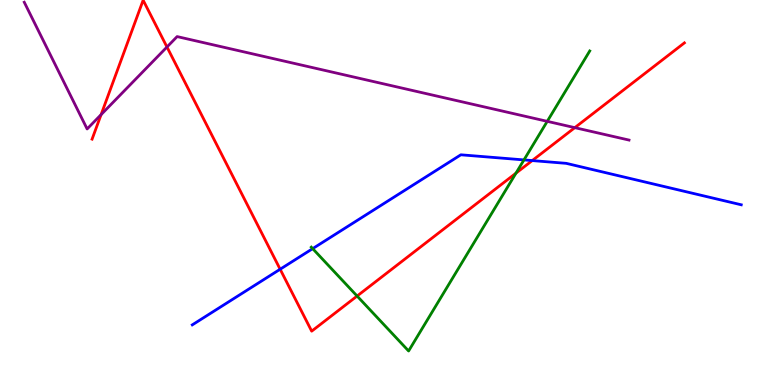[{'lines': ['blue', 'red'], 'intersections': [{'x': 3.61, 'y': 3.01}, {'x': 6.87, 'y': 5.83}]}, {'lines': ['green', 'red'], 'intersections': [{'x': 4.61, 'y': 2.31}, {'x': 6.66, 'y': 5.5}]}, {'lines': ['purple', 'red'], 'intersections': [{'x': 1.3, 'y': 7.02}, {'x': 2.15, 'y': 8.78}, {'x': 7.42, 'y': 6.68}]}, {'lines': ['blue', 'green'], 'intersections': [{'x': 4.03, 'y': 3.54}, {'x': 6.76, 'y': 5.85}]}, {'lines': ['blue', 'purple'], 'intersections': []}, {'lines': ['green', 'purple'], 'intersections': [{'x': 7.06, 'y': 6.85}]}]